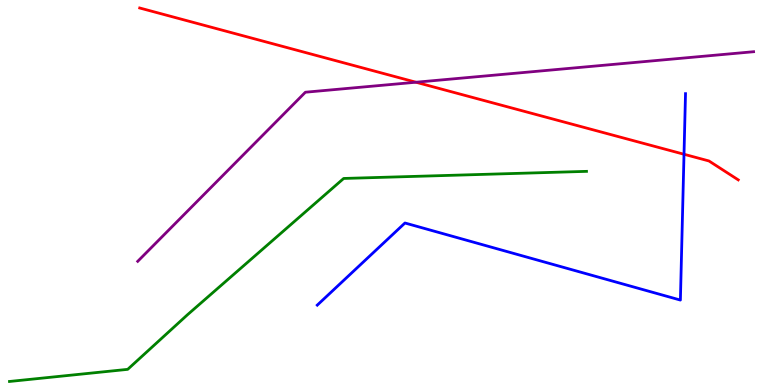[{'lines': ['blue', 'red'], 'intersections': [{'x': 8.83, 'y': 5.99}]}, {'lines': ['green', 'red'], 'intersections': []}, {'lines': ['purple', 'red'], 'intersections': [{'x': 5.37, 'y': 7.86}]}, {'lines': ['blue', 'green'], 'intersections': []}, {'lines': ['blue', 'purple'], 'intersections': []}, {'lines': ['green', 'purple'], 'intersections': []}]